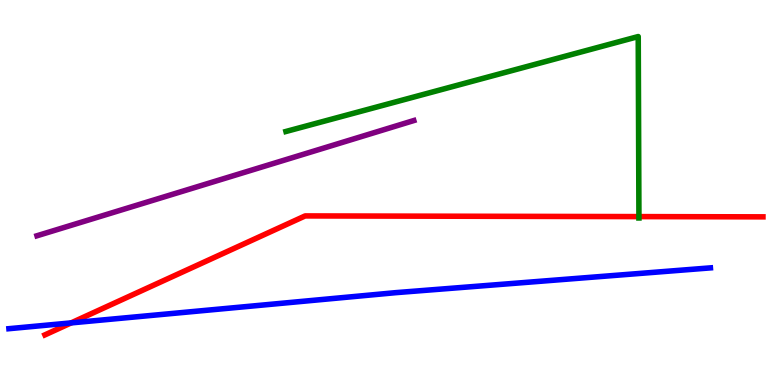[{'lines': ['blue', 'red'], 'intersections': [{'x': 0.918, 'y': 1.61}]}, {'lines': ['green', 'red'], 'intersections': [{'x': 8.24, 'y': 4.37}]}, {'lines': ['purple', 'red'], 'intersections': []}, {'lines': ['blue', 'green'], 'intersections': []}, {'lines': ['blue', 'purple'], 'intersections': []}, {'lines': ['green', 'purple'], 'intersections': []}]